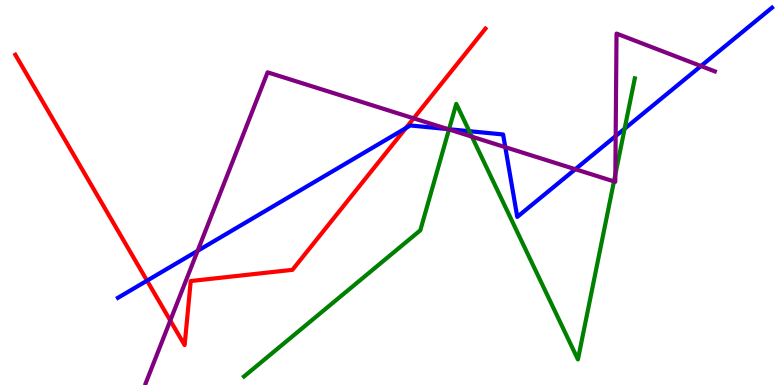[{'lines': ['blue', 'red'], 'intersections': [{'x': 1.9, 'y': 2.71}, {'x': 5.24, 'y': 6.67}]}, {'lines': ['green', 'red'], 'intersections': []}, {'lines': ['purple', 'red'], 'intersections': [{'x': 2.2, 'y': 1.67}, {'x': 5.34, 'y': 6.93}]}, {'lines': ['blue', 'green'], 'intersections': [{'x': 5.79, 'y': 6.64}, {'x': 6.06, 'y': 6.59}, {'x': 8.06, 'y': 6.66}]}, {'lines': ['blue', 'purple'], 'intersections': [{'x': 2.55, 'y': 3.48}, {'x': 5.78, 'y': 6.65}, {'x': 6.52, 'y': 6.18}, {'x': 7.42, 'y': 5.6}, {'x': 7.94, 'y': 6.47}, {'x': 9.04, 'y': 8.28}]}, {'lines': ['green', 'purple'], 'intersections': [{'x': 5.79, 'y': 6.64}, {'x': 6.09, 'y': 6.45}, {'x': 7.92, 'y': 5.29}, {'x': 7.94, 'y': 5.47}]}]